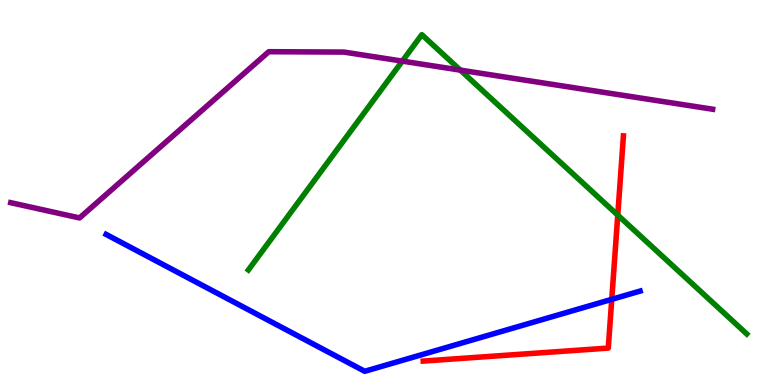[{'lines': ['blue', 'red'], 'intersections': [{'x': 7.89, 'y': 2.22}]}, {'lines': ['green', 'red'], 'intersections': [{'x': 7.97, 'y': 4.41}]}, {'lines': ['purple', 'red'], 'intersections': []}, {'lines': ['blue', 'green'], 'intersections': []}, {'lines': ['blue', 'purple'], 'intersections': []}, {'lines': ['green', 'purple'], 'intersections': [{'x': 5.19, 'y': 8.41}, {'x': 5.94, 'y': 8.18}]}]